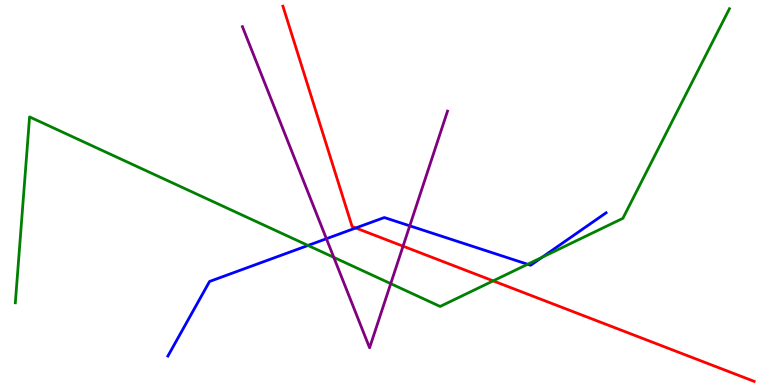[{'lines': ['blue', 'red'], 'intersections': [{'x': 4.59, 'y': 4.08}]}, {'lines': ['green', 'red'], 'intersections': [{'x': 6.36, 'y': 2.7}]}, {'lines': ['purple', 'red'], 'intersections': [{'x': 5.2, 'y': 3.61}]}, {'lines': ['blue', 'green'], 'intersections': [{'x': 3.97, 'y': 3.62}, {'x': 6.81, 'y': 3.14}, {'x': 6.99, 'y': 3.32}]}, {'lines': ['blue', 'purple'], 'intersections': [{'x': 4.21, 'y': 3.8}, {'x': 5.29, 'y': 4.13}]}, {'lines': ['green', 'purple'], 'intersections': [{'x': 4.31, 'y': 3.32}, {'x': 5.04, 'y': 2.63}]}]